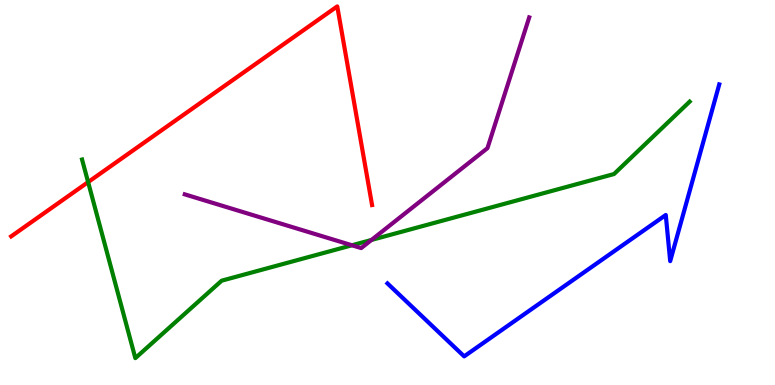[{'lines': ['blue', 'red'], 'intersections': []}, {'lines': ['green', 'red'], 'intersections': [{'x': 1.14, 'y': 5.27}]}, {'lines': ['purple', 'red'], 'intersections': []}, {'lines': ['blue', 'green'], 'intersections': []}, {'lines': ['blue', 'purple'], 'intersections': []}, {'lines': ['green', 'purple'], 'intersections': [{'x': 4.54, 'y': 3.63}, {'x': 4.79, 'y': 3.77}]}]